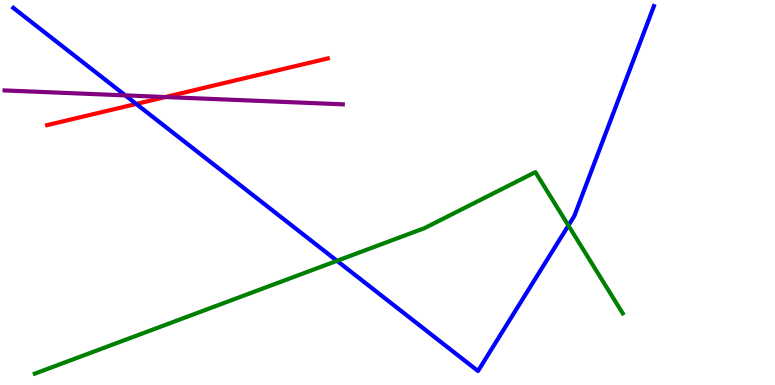[{'lines': ['blue', 'red'], 'intersections': [{'x': 1.76, 'y': 7.3}]}, {'lines': ['green', 'red'], 'intersections': []}, {'lines': ['purple', 'red'], 'intersections': [{'x': 2.13, 'y': 7.48}]}, {'lines': ['blue', 'green'], 'intersections': [{'x': 4.35, 'y': 3.23}, {'x': 7.33, 'y': 4.14}]}, {'lines': ['blue', 'purple'], 'intersections': [{'x': 1.62, 'y': 7.52}]}, {'lines': ['green', 'purple'], 'intersections': []}]